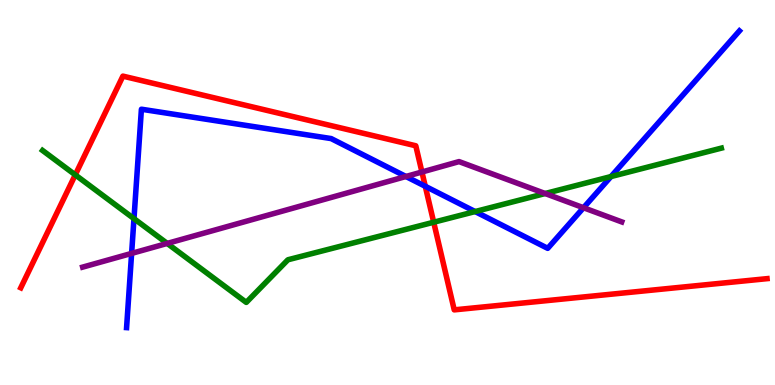[{'lines': ['blue', 'red'], 'intersections': [{'x': 5.49, 'y': 5.16}]}, {'lines': ['green', 'red'], 'intersections': [{'x': 0.971, 'y': 5.46}, {'x': 5.6, 'y': 4.23}]}, {'lines': ['purple', 'red'], 'intersections': [{'x': 5.44, 'y': 5.53}]}, {'lines': ['blue', 'green'], 'intersections': [{'x': 1.73, 'y': 4.32}, {'x': 6.13, 'y': 4.51}, {'x': 7.88, 'y': 5.41}]}, {'lines': ['blue', 'purple'], 'intersections': [{'x': 1.7, 'y': 3.42}, {'x': 5.24, 'y': 5.42}, {'x': 7.53, 'y': 4.6}]}, {'lines': ['green', 'purple'], 'intersections': [{'x': 2.16, 'y': 3.68}, {'x': 7.03, 'y': 4.97}]}]